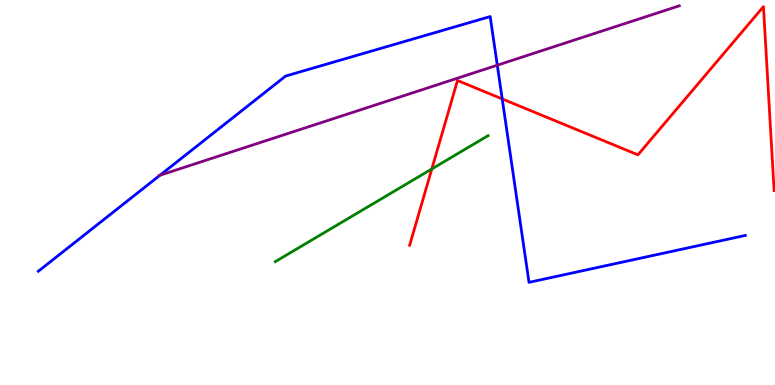[{'lines': ['blue', 'red'], 'intersections': [{'x': 6.48, 'y': 7.43}]}, {'lines': ['green', 'red'], 'intersections': [{'x': 5.57, 'y': 5.61}]}, {'lines': ['purple', 'red'], 'intersections': []}, {'lines': ['blue', 'green'], 'intersections': []}, {'lines': ['blue', 'purple'], 'intersections': [{'x': 2.06, 'y': 5.45}, {'x': 6.42, 'y': 8.31}]}, {'lines': ['green', 'purple'], 'intersections': []}]